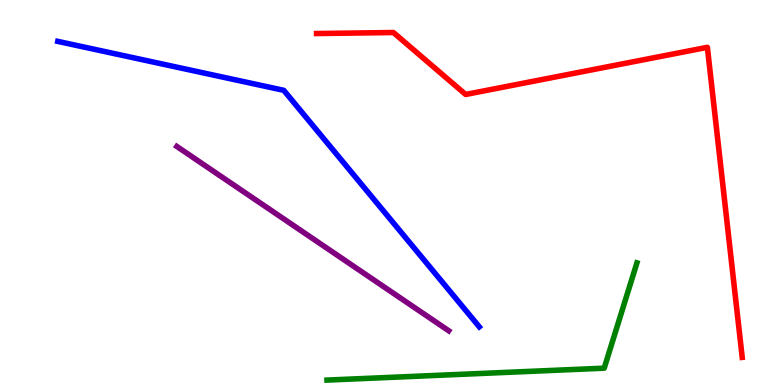[{'lines': ['blue', 'red'], 'intersections': []}, {'lines': ['green', 'red'], 'intersections': []}, {'lines': ['purple', 'red'], 'intersections': []}, {'lines': ['blue', 'green'], 'intersections': []}, {'lines': ['blue', 'purple'], 'intersections': []}, {'lines': ['green', 'purple'], 'intersections': []}]